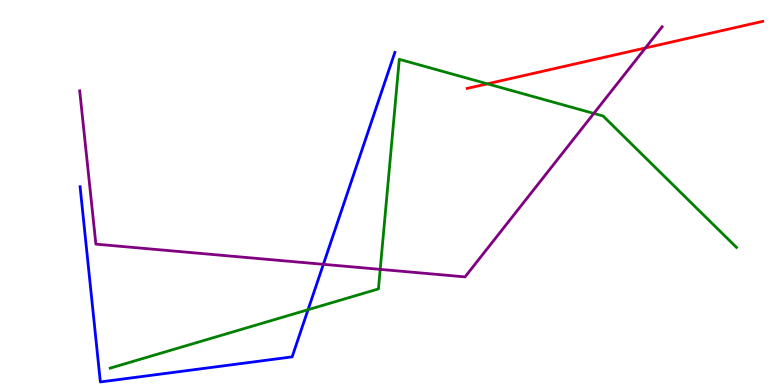[{'lines': ['blue', 'red'], 'intersections': []}, {'lines': ['green', 'red'], 'intersections': [{'x': 6.29, 'y': 7.82}]}, {'lines': ['purple', 'red'], 'intersections': [{'x': 8.33, 'y': 8.75}]}, {'lines': ['blue', 'green'], 'intersections': [{'x': 3.97, 'y': 1.96}]}, {'lines': ['blue', 'purple'], 'intersections': [{'x': 4.17, 'y': 3.13}]}, {'lines': ['green', 'purple'], 'intersections': [{'x': 4.91, 'y': 3.0}, {'x': 7.66, 'y': 7.05}]}]